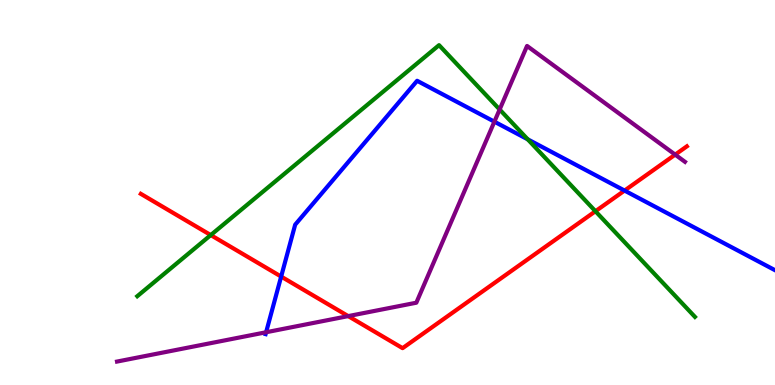[{'lines': ['blue', 'red'], 'intersections': [{'x': 3.63, 'y': 2.82}, {'x': 8.06, 'y': 5.05}]}, {'lines': ['green', 'red'], 'intersections': [{'x': 2.72, 'y': 3.89}, {'x': 7.68, 'y': 4.51}]}, {'lines': ['purple', 'red'], 'intersections': [{'x': 4.49, 'y': 1.79}, {'x': 8.71, 'y': 5.98}]}, {'lines': ['blue', 'green'], 'intersections': [{'x': 6.81, 'y': 6.38}]}, {'lines': ['blue', 'purple'], 'intersections': [{'x': 3.43, 'y': 1.37}, {'x': 6.38, 'y': 6.84}]}, {'lines': ['green', 'purple'], 'intersections': [{'x': 6.45, 'y': 7.16}]}]